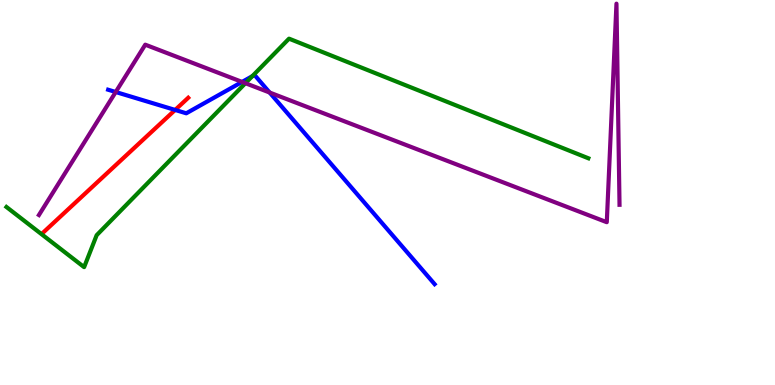[{'lines': ['blue', 'red'], 'intersections': [{'x': 2.26, 'y': 7.14}]}, {'lines': ['green', 'red'], 'intersections': []}, {'lines': ['purple', 'red'], 'intersections': []}, {'lines': ['blue', 'green'], 'intersections': [{'x': 3.26, 'y': 8.02}]}, {'lines': ['blue', 'purple'], 'intersections': [{'x': 1.49, 'y': 7.61}, {'x': 3.12, 'y': 7.87}, {'x': 3.48, 'y': 7.6}]}, {'lines': ['green', 'purple'], 'intersections': [{'x': 3.17, 'y': 7.84}]}]